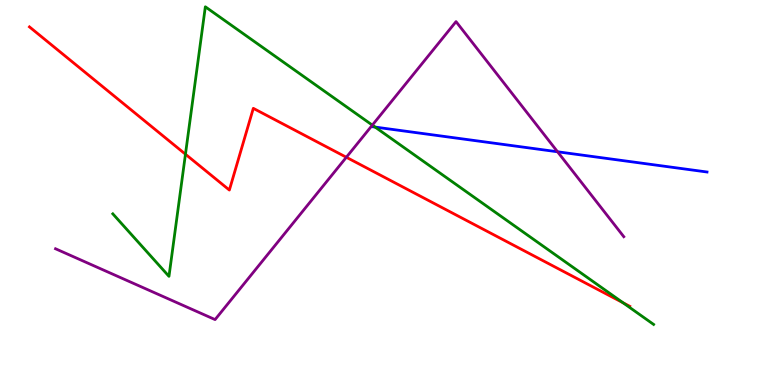[{'lines': ['blue', 'red'], 'intersections': []}, {'lines': ['green', 'red'], 'intersections': [{'x': 2.39, 'y': 5.99}, {'x': 8.04, 'y': 2.14}]}, {'lines': ['purple', 'red'], 'intersections': [{'x': 4.47, 'y': 5.92}]}, {'lines': ['blue', 'green'], 'intersections': [{'x': 4.84, 'y': 6.7}]}, {'lines': ['blue', 'purple'], 'intersections': [{'x': 7.19, 'y': 6.06}]}, {'lines': ['green', 'purple'], 'intersections': [{'x': 4.8, 'y': 6.75}]}]